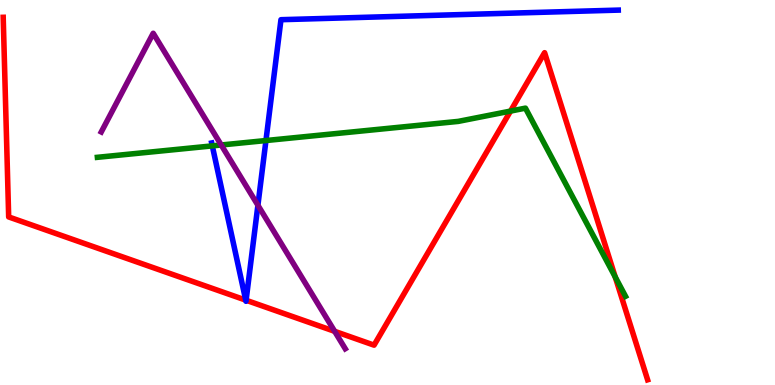[{'lines': ['blue', 'red'], 'intersections': [{'x': 3.17, 'y': 2.2}, {'x': 3.18, 'y': 2.2}]}, {'lines': ['green', 'red'], 'intersections': [{'x': 6.59, 'y': 7.11}, {'x': 7.94, 'y': 2.81}]}, {'lines': ['purple', 'red'], 'intersections': [{'x': 4.32, 'y': 1.39}]}, {'lines': ['blue', 'green'], 'intersections': [{'x': 2.74, 'y': 6.21}, {'x': 3.43, 'y': 6.35}]}, {'lines': ['blue', 'purple'], 'intersections': [{'x': 3.33, 'y': 4.67}]}, {'lines': ['green', 'purple'], 'intersections': [{'x': 2.85, 'y': 6.23}]}]